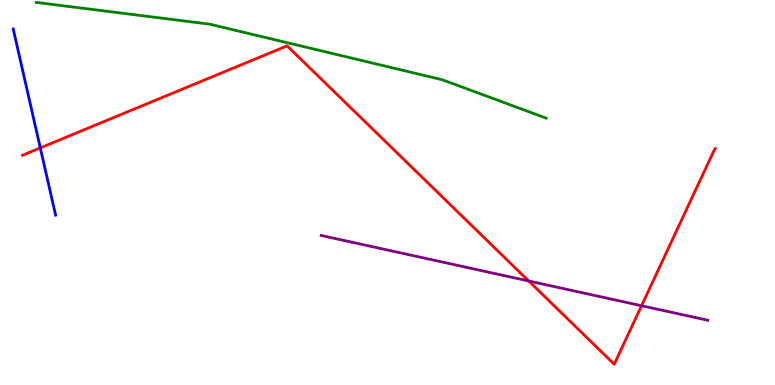[{'lines': ['blue', 'red'], 'intersections': [{'x': 0.52, 'y': 6.16}]}, {'lines': ['green', 'red'], 'intersections': []}, {'lines': ['purple', 'red'], 'intersections': [{'x': 6.82, 'y': 2.7}, {'x': 8.28, 'y': 2.06}]}, {'lines': ['blue', 'green'], 'intersections': []}, {'lines': ['blue', 'purple'], 'intersections': []}, {'lines': ['green', 'purple'], 'intersections': []}]